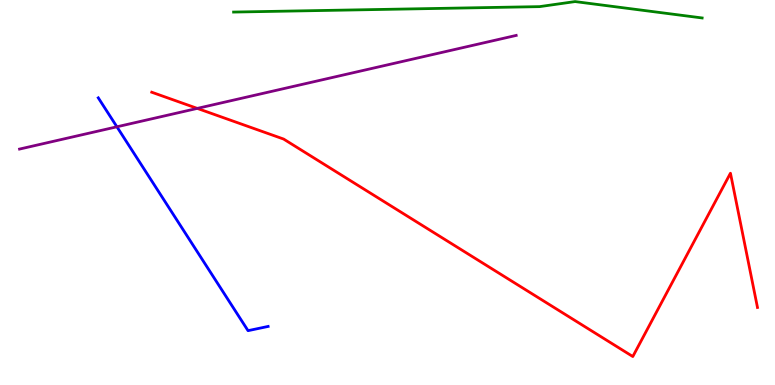[{'lines': ['blue', 'red'], 'intersections': []}, {'lines': ['green', 'red'], 'intersections': []}, {'lines': ['purple', 'red'], 'intersections': [{'x': 2.55, 'y': 7.18}]}, {'lines': ['blue', 'green'], 'intersections': []}, {'lines': ['blue', 'purple'], 'intersections': [{'x': 1.51, 'y': 6.71}]}, {'lines': ['green', 'purple'], 'intersections': []}]